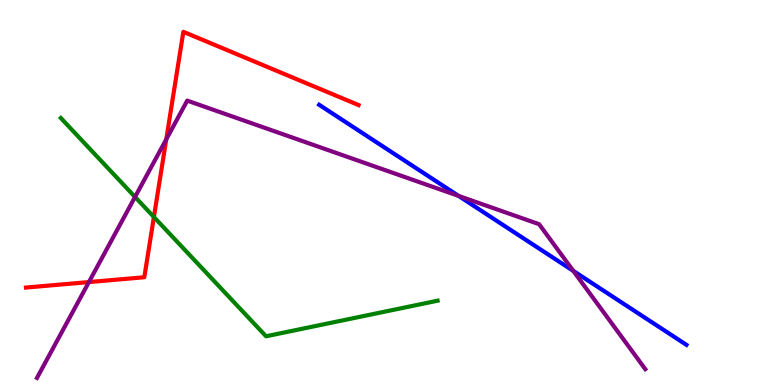[{'lines': ['blue', 'red'], 'intersections': []}, {'lines': ['green', 'red'], 'intersections': [{'x': 1.99, 'y': 4.36}]}, {'lines': ['purple', 'red'], 'intersections': [{'x': 1.15, 'y': 2.67}, {'x': 2.15, 'y': 6.38}]}, {'lines': ['blue', 'green'], 'intersections': []}, {'lines': ['blue', 'purple'], 'intersections': [{'x': 5.92, 'y': 4.91}, {'x': 7.4, 'y': 2.96}]}, {'lines': ['green', 'purple'], 'intersections': [{'x': 1.74, 'y': 4.88}]}]